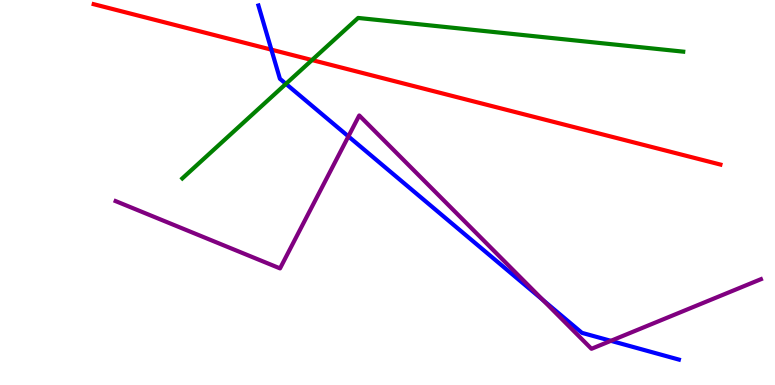[{'lines': ['blue', 'red'], 'intersections': [{'x': 3.5, 'y': 8.71}]}, {'lines': ['green', 'red'], 'intersections': [{'x': 4.03, 'y': 8.44}]}, {'lines': ['purple', 'red'], 'intersections': []}, {'lines': ['blue', 'green'], 'intersections': [{'x': 3.69, 'y': 7.82}]}, {'lines': ['blue', 'purple'], 'intersections': [{'x': 4.5, 'y': 6.46}, {'x': 7.01, 'y': 2.21}, {'x': 7.88, 'y': 1.15}]}, {'lines': ['green', 'purple'], 'intersections': []}]